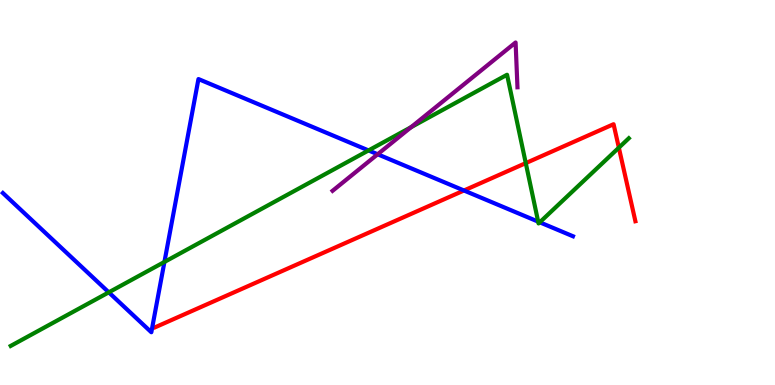[{'lines': ['blue', 'red'], 'intersections': [{'x': 5.99, 'y': 5.05}]}, {'lines': ['green', 'red'], 'intersections': [{'x': 6.78, 'y': 5.76}, {'x': 7.99, 'y': 6.16}]}, {'lines': ['purple', 'red'], 'intersections': []}, {'lines': ['blue', 'green'], 'intersections': [{'x': 1.4, 'y': 2.41}, {'x': 2.12, 'y': 3.2}, {'x': 4.76, 'y': 6.09}, {'x': 6.94, 'y': 4.24}, {'x': 6.96, 'y': 4.23}]}, {'lines': ['blue', 'purple'], 'intersections': [{'x': 4.87, 'y': 5.99}]}, {'lines': ['green', 'purple'], 'intersections': [{'x': 5.3, 'y': 6.7}]}]